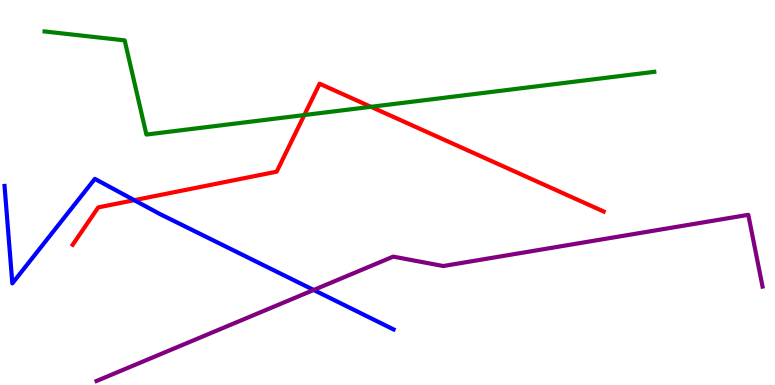[{'lines': ['blue', 'red'], 'intersections': [{'x': 1.73, 'y': 4.8}]}, {'lines': ['green', 'red'], 'intersections': [{'x': 3.93, 'y': 7.01}, {'x': 4.79, 'y': 7.23}]}, {'lines': ['purple', 'red'], 'intersections': []}, {'lines': ['blue', 'green'], 'intersections': []}, {'lines': ['blue', 'purple'], 'intersections': [{'x': 4.05, 'y': 2.47}]}, {'lines': ['green', 'purple'], 'intersections': []}]